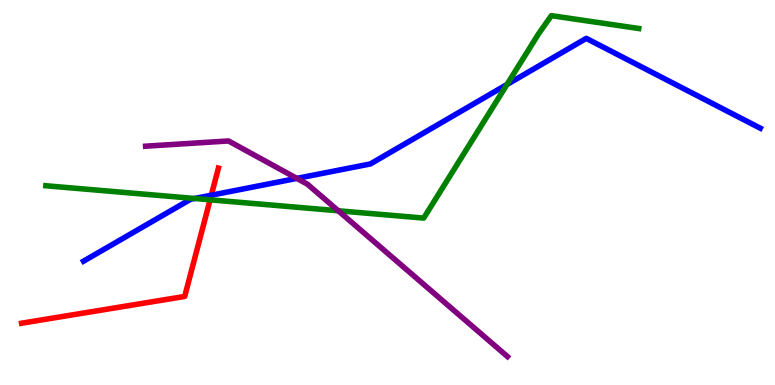[{'lines': ['blue', 'red'], 'intersections': [{'x': 2.73, 'y': 4.93}]}, {'lines': ['green', 'red'], 'intersections': [{'x': 2.71, 'y': 4.81}]}, {'lines': ['purple', 'red'], 'intersections': []}, {'lines': ['blue', 'green'], 'intersections': [{'x': 2.51, 'y': 4.84}, {'x': 6.54, 'y': 7.8}]}, {'lines': ['blue', 'purple'], 'intersections': [{'x': 3.83, 'y': 5.37}]}, {'lines': ['green', 'purple'], 'intersections': [{'x': 4.36, 'y': 4.53}]}]